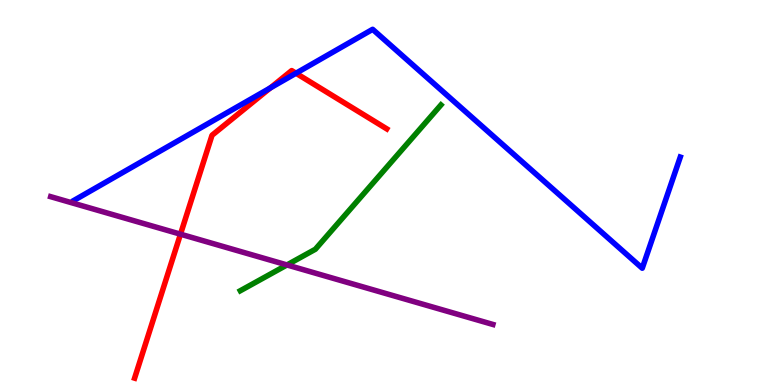[{'lines': ['blue', 'red'], 'intersections': [{'x': 3.49, 'y': 7.72}, {'x': 3.82, 'y': 8.1}]}, {'lines': ['green', 'red'], 'intersections': []}, {'lines': ['purple', 'red'], 'intersections': [{'x': 2.33, 'y': 3.92}]}, {'lines': ['blue', 'green'], 'intersections': []}, {'lines': ['blue', 'purple'], 'intersections': []}, {'lines': ['green', 'purple'], 'intersections': [{'x': 3.7, 'y': 3.12}]}]